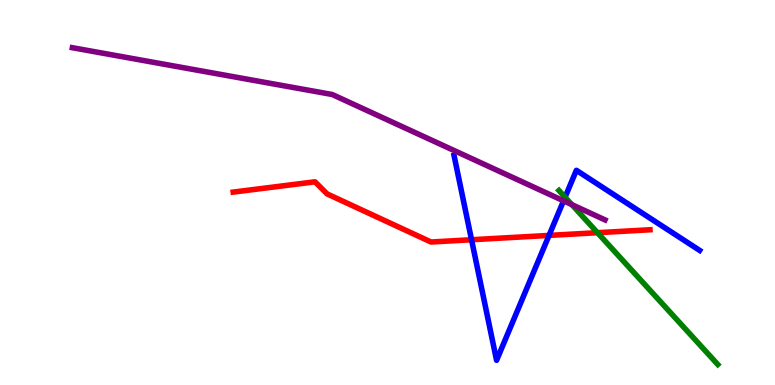[{'lines': ['blue', 'red'], 'intersections': [{'x': 6.08, 'y': 3.77}, {'x': 7.08, 'y': 3.89}]}, {'lines': ['green', 'red'], 'intersections': [{'x': 7.71, 'y': 3.96}]}, {'lines': ['purple', 'red'], 'intersections': []}, {'lines': ['blue', 'green'], 'intersections': [{'x': 7.29, 'y': 4.88}]}, {'lines': ['blue', 'purple'], 'intersections': [{'x': 7.27, 'y': 4.78}]}, {'lines': ['green', 'purple'], 'intersections': [{'x': 7.38, 'y': 4.68}]}]